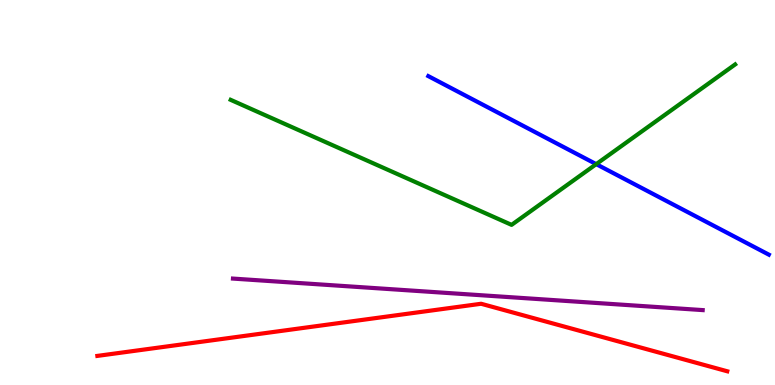[{'lines': ['blue', 'red'], 'intersections': []}, {'lines': ['green', 'red'], 'intersections': []}, {'lines': ['purple', 'red'], 'intersections': []}, {'lines': ['blue', 'green'], 'intersections': [{'x': 7.69, 'y': 5.74}]}, {'lines': ['blue', 'purple'], 'intersections': []}, {'lines': ['green', 'purple'], 'intersections': []}]